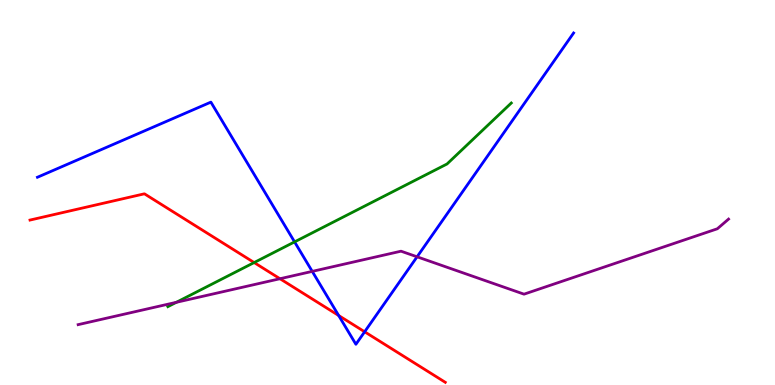[{'lines': ['blue', 'red'], 'intersections': [{'x': 4.37, 'y': 1.81}, {'x': 4.71, 'y': 1.38}]}, {'lines': ['green', 'red'], 'intersections': [{'x': 3.28, 'y': 3.18}]}, {'lines': ['purple', 'red'], 'intersections': [{'x': 3.61, 'y': 2.76}]}, {'lines': ['blue', 'green'], 'intersections': [{'x': 3.8, 'y': 3.72}]}, {'lines': ['blue', 'purple'], 'intersections': [{'x': 4.03, 'y': 2.95}, {'x': 5.38, 'y': 3.33}]}, {'lines': ['green', 'purple'], 'intersections': [{'x': 2.28, 'y': 2.15}]}]